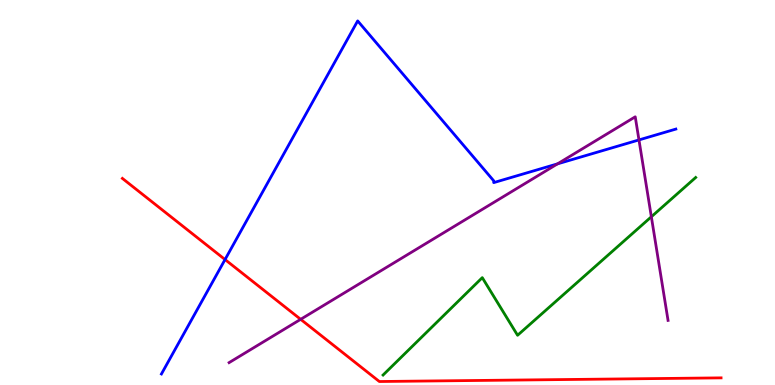[{'lines': ['blue', 'red'], 'intersections': [{'x': 2.9, 'y': 3.26}]}, {'lines': ['green', 'red'], 'intersections': []}, {'lines': ['purple', 'red'], 'intersections': [{'x': 3.88, 'y': 1.71}]}, {'lines': ['blue', 'green'], 'intersections': []}, {'lines': ['blue', 'purple'], 'intersections': [{'x': 7.19, 'y': 5.74}, {'x': 8.24, 'y': 6.37}]}, {'lines': ['green', 'purple'], 'intersections': [{'x': 8.4, 'y': 4.37}]}]